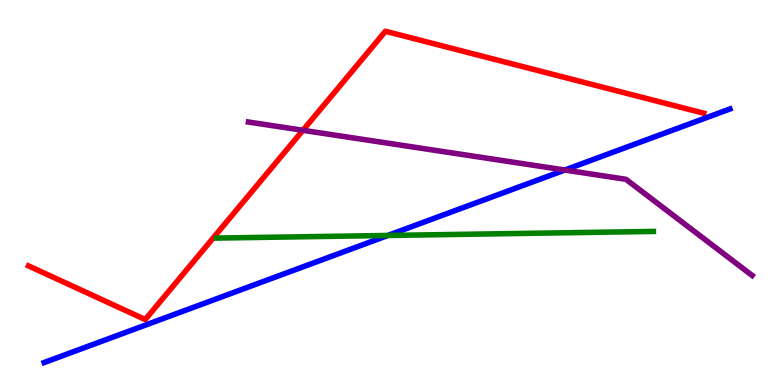[{'lines': ['blue', 'red'], 'intersections': []}, {'lines': ['green', 'red'], 'intersections': []}, {'lines': ['purple', 'red'], 'intersections': [{'x': 3.91, 'y': 6.62}]}, {'lines': ['blue', 'green'], 'intersections': [{'x': 5.0, 'y': 3.88}]}, {'lines': ['blue', 'purple'], 'intersections': [{'x': 7.29, 'y': 5.58}]}, {'lines': ['green', 'purple'], 'intersections': []}]